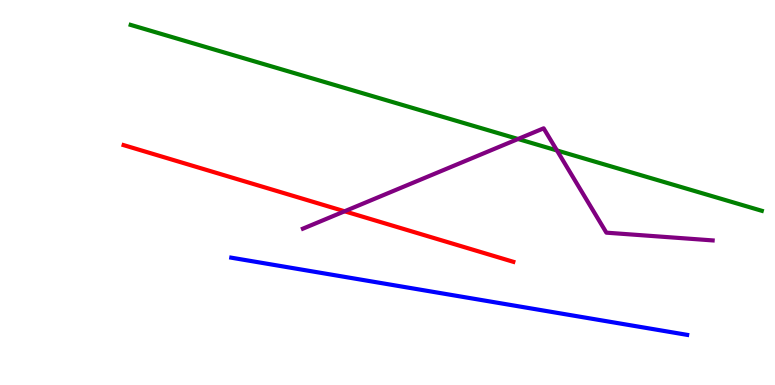[{'lines': ['blue', 'red'], 'intersections': []}, {'lines': ['green', 'red'], 'intersections': []}, {'lines': ['purple', 'red'], 'intersections': [{'x': 4.45, 'y': 4.51}]}, {'lines': ['blue', 'green'], 'intersections': []}, {'lines': ['blue', 'purple'], 'intersections': []}, {'lines': ['green', 'purple'], 'intersections': [{'x': 6.68, 'y': 6.39}, {'x': 7.19, 'y': 6.09}]}]